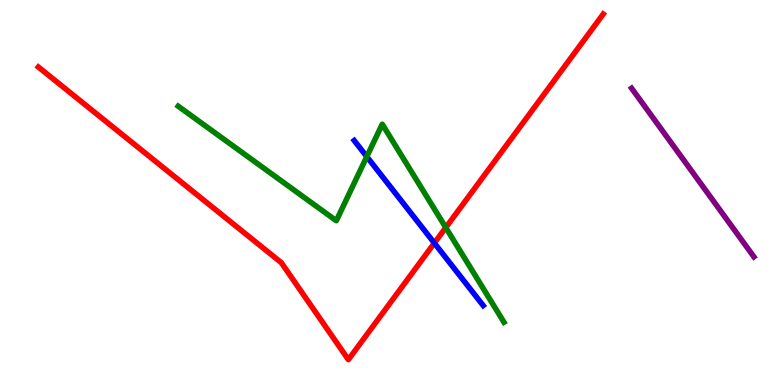[{'lines': ['blue', 'red'], 'intersections': [{'x': 5.6, 'y': 3.69}]}, {'lines': ['green', 'red'], 'intersections': [{'x': 5.75, 'y': 4.09}]}, {'lines': ['purple', 'red'], 'intersections': []}, {'lines': ['blue', 'green'], 'intersections': [{'x': 4.73, 'y': 5.93}]}, {'lines': ['blue', 'purple'], 'intersections': []}, {'lines': ['green', 'purple'], 'intersections': []}]